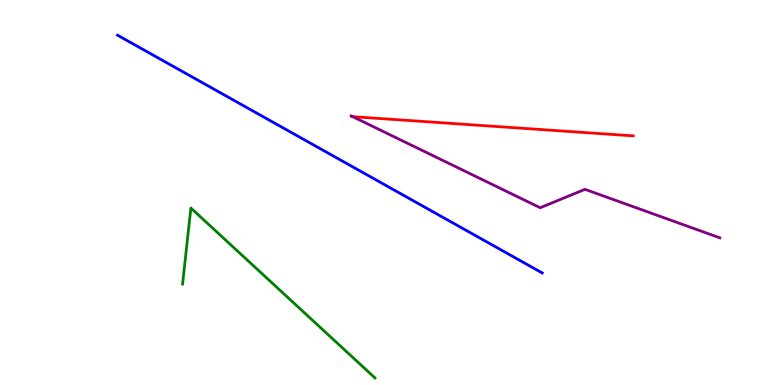[{'lines': ['blue', 'red'], 'intersections': []}, {'lines': ['green', 'red'], 'intersections': []}, {'lines': ['purple', 'red'], 'intersections': [{'x': 4.55, 'y': 6.97}]}, {'lines': ['blue', 'green'], 'intersections': []}, {'lines': ['blue', 'purple'], 'intersections': []}, {'lines': ['green', 'purple'], 'intersections': []}]